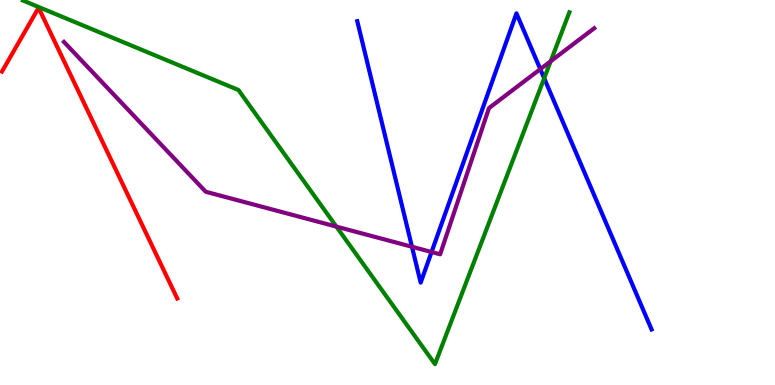[{'lines': ['blue', 'red'], 'intersections': []}, {'lines': ['green', 'red'], 'intersections': []}, {'lines': ['purple', 'red'], 'intersections': []}, {'lines': ['blue', 'green'], 'intersections': [{'x': 7.02, 'y': 7.97}]}, {'lines': ['blue', 'purple'], 'intersections': [{'x': 5.32, 'y': 3.59}, {'x': 5.57, 'y': 3.45}, {'x': 6.97, 'y': 8.2}]}, {'lines': ['green', 'purple'], 'intersections': [{'x': 4.34, 'y': 4.11}, {'x': 7.11, 'y': 8.41}]}]